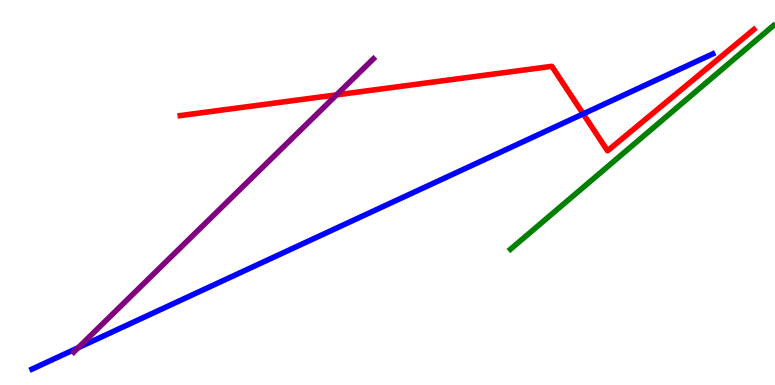[{'lines': ['blue', 'red'], 'intersections': [{'x': 7.53, 'y': 7.04}]}, {'lines': ['green', 'red'], 'intersections': []}, {'lines': ['purple', 'red'], 'intersections': [{'x': 4.34, 'y': 7.54}]}, {'lines': ['blue', 'green'], 'intersections': []}, {'lines': ['blue', 'purple'], 'intersections': [{'x': 1.01, 'y': 0.968}]}, {'lines': ['green', 'purple'], 'intersections': []}]